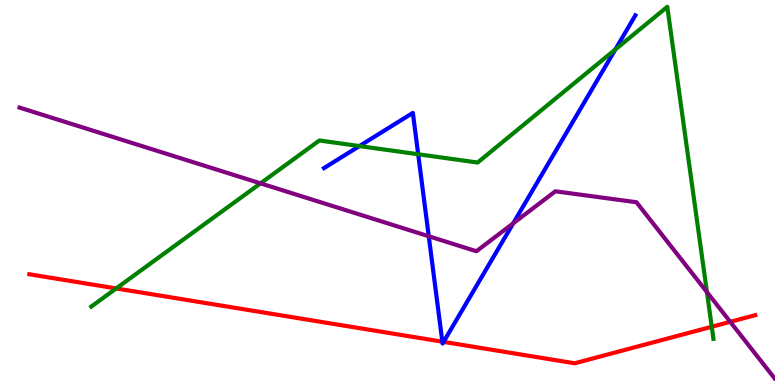[{'lines': ['blue', 'red'], 'intersections': [{'x': 5.71, 'y': 1.13}, {'x': 5.72, 'y': 1.12}]}, {'lines': ['green', 'red'], 'intersections': [{'x': 1.5, 'y': 2.51}, {'x': 9.18, 'y': 1.51}]}, {'lines': ['purple', 'red'], 'intersections': [{'x': 9.42, 'y': 1.64}]}, {'lines': ['blue', 'green'], 'intersections': [{'x': 4.64, 'y': 6.21}, {'x': 5.4, 'y': 5.99}, {'x': 7.94, 'y': 8.71}]}, {'lines': ['blue', 'purple'], 'intersections': [{'x': 5.53, 'y': 3.86}, {'x': 6.62, 'y': 4.2}]}, {'lines': ['green', 'purple'], 'intersections': [{'x': 3.36, 'y': 5.24}, {'x': 9.12, 'y': 2.41}]}]